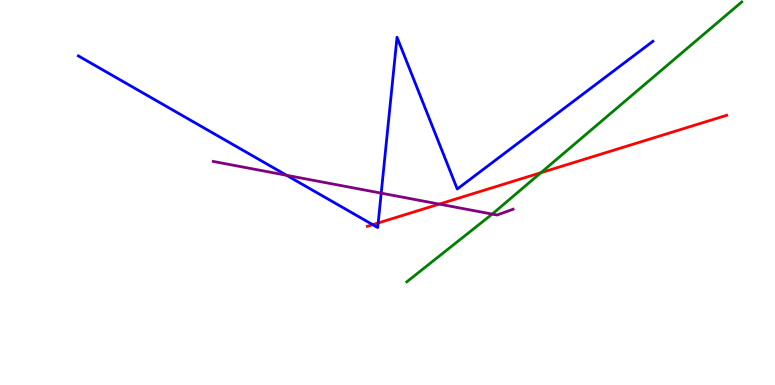[{'lines': ['blue', 'red'], 'intersections': [{'x': 4.81, 'y': 4.16}, {'x': 4.88, 'y': 4.21}]}, {'lines': ['green', 'red'], 'intersections': [{'x': 6.98, 'y': 5.51}]}, {'lines': ['purple', 'red'], 'intersections': [{'x': 5.67, 'y': 4.7}]}, {'lines': ['blue', 'green'], 'intersections': []}, {'lines': ['blue', 'purple'], 'intersections': [{'x': 3.7, 'y': 5.45}, {'x': 4.92, 'y': 4.98}]}, {'lines': ['green', 'purple'], 'intersections': [{'x': 6.35, 'y': 4.44}]}]